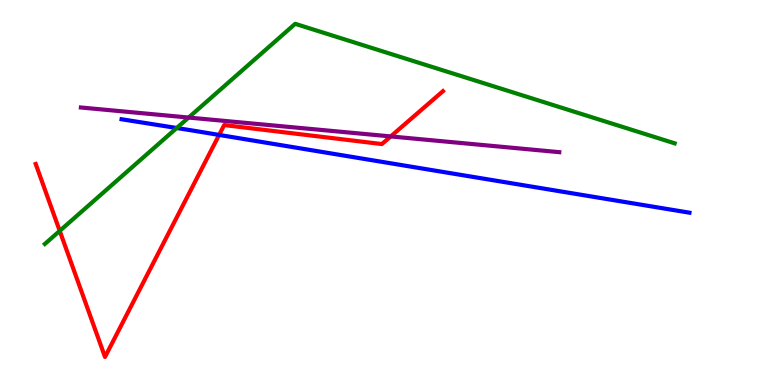[{'lines': ['blue', 'red'], 'intersections': [{'x': 2.83, 'y': 6.5}]}, {'lines': ['green', 'red'], 'intersections': [{'x': 0.771, 'y': 4.0}]}, {'lines': ['purple', 'red'], 'intersections': [{'x': 5.04, 'y': 6.46}]}, {'lines': ['blue', 'green'], 'intersections': [{'x': 2.28, 'y': 6.68}]}, {'lines': ['blue', 'purple'], 'intersections': []}, {'lines': ['green', 'purple'], 'intersections': [{'x': 2.43, 'y': 6.95}]}]